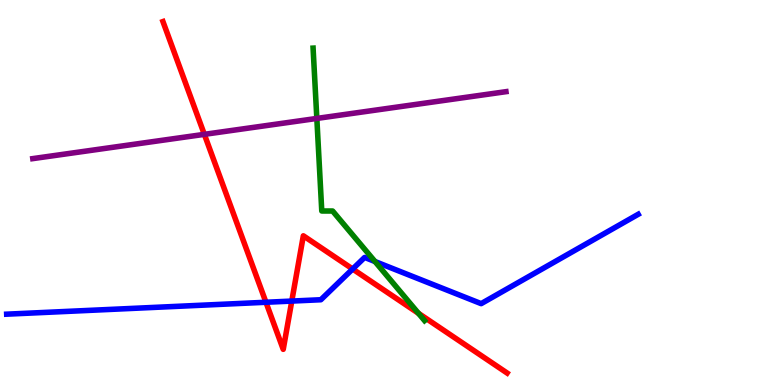[{'lines': ['blue', 'red'], 'intersections': [{'x': 3.43, 'y': 2.15}, {'x': 3.76, 'y': 2.18}, {'x': 4.55, 'y': 3.01}]}, {'lines': ['green', 'red'], 'intersections': [{'x': 5.4, 'y': 1.86}]}, {'lines': ['purple', 'red'], 'intersections': [{'x': 2.64, 'y': 6.51}]}, {'lines': ['blue', 'green'], 'intersections': [{'x': 4.84, 'y': 3.21}]}, {'lines': ['blue', 'purple'], 'intersections': []}, {'lines': ['green', 'purple'], 'intersections': [{'x': 4.09, 'y': 6.92}]}]